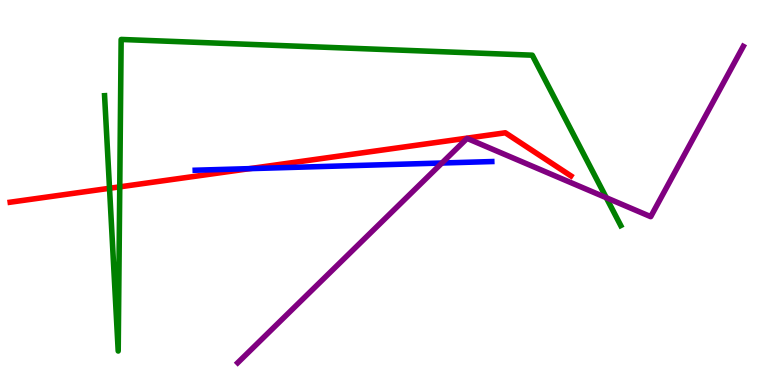[{'lines': ['blue', 'red'], 'intersections': [{'x': 3.22, 'y': 5.62}]}, {'lines': ['green', 'red'], 'intersections': [{'x': 1.41, 'y': 5.11}, {'x': 1.55, 'y': 5.15}]}, {'lines': ['purple', 'red'], 'intersections': []}, {'lines': ['blue', 'green'], 'intersections': []}, {'lines': ['blue', 'purple'], 'intersections': [{'x': 5.7, 'y': 5.77}]}, {'lines': ['green', 'purple'], 'intersections': [{'x': 7.82, 'y': 4.86}]}]